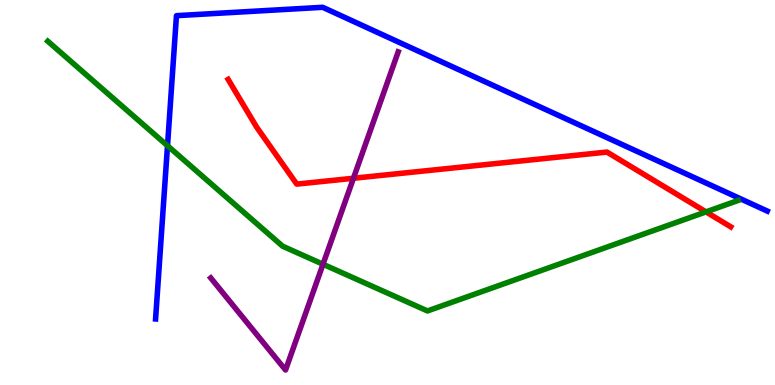[{'lines': ['blue', 'red'], 'intersections': []}, {'lines': ['green', 'red'], 'intersections': [{'x': 9.11, 'y': 4.5}]}, {'lines': ['purple', 'red'], 'intersections': [{'x': 4.56, 'y': 5.37}]}, {'lines': ['blue', 'green'], 'intersections': [{'x': 2.16, 'y': 6.21}]}, {'lines': ['blue', 'purple'], 'intersections': []}, {'lines': ['green', 'purple'], 'intersections': [{'x': 4.17, 'y': 3.14}]}]